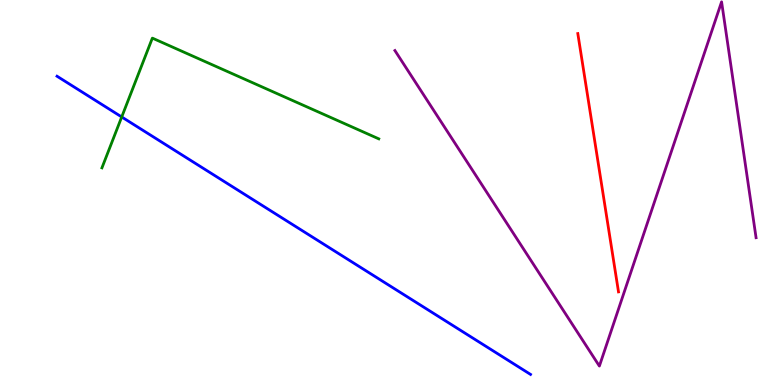[{'lines': ['blue', 'red'], 'intersections': []}, {'lines': ['green', 'red'], 'intersections': []}, {'lines': ['purple', 'red'], 'intersections': []}, {'lines': ['blue', 'green'], 'intersections': [{'x': 1.57, 'y': 6.96}]}, {'lines': ['blue', 'purple'], 'intersections': []}, {'lines': ['green', 'purple'], 'intersections': []}]